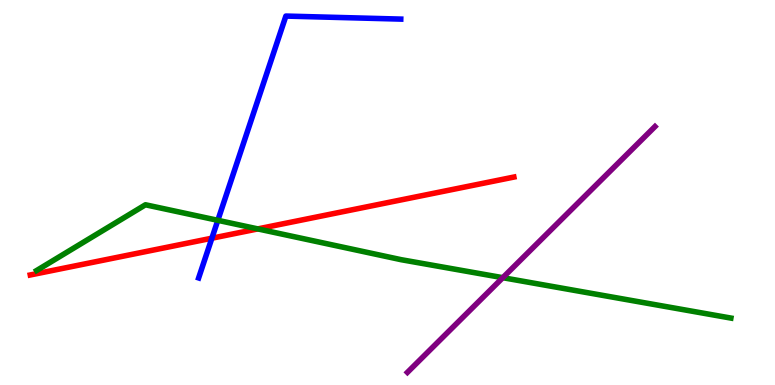[{'lines': ['blue', 'red'], 'intersections': [{'x': 2.73, 'y': 3.81}]}, {'lines': ['green', 'red'], 'intersections': [{'x': 3.33, 'y': 4.05}]}, {'lines': ['purple', 'red'], 'intersections': []}, {'lines': ['blue', 'green'], 'intersections': [{'x': 2.81, 'y': 4.28}]}, {'lines': ['blue', 'purple'], 'intersections': []}, {'lines': ['green', 'purple'], 'intersections': [{'x': 6.49, 'y': 2.79}]}]